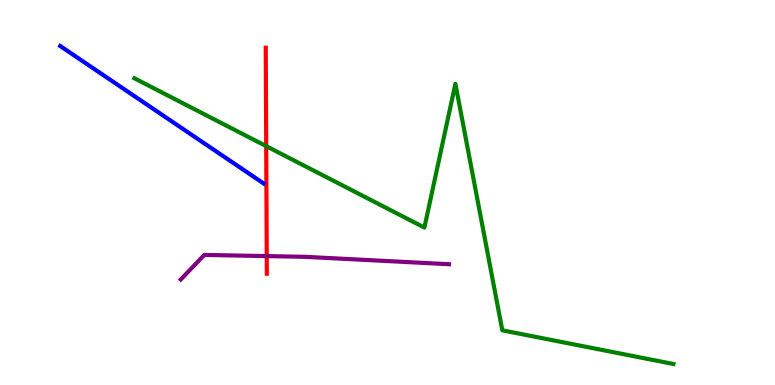[{'lines': ['blue', 'red'], 'intersections': []}, {'lines': ['green', 'red'], 'intersections': [{'x': 3.44, 'y': 6.2}]}, {'lines': ['purple', 'red'], 'intersections': [{'x': 3.44, 'y': 3.35}]}, {'lines': ['blue', 'green'], 'intersections': []}, {'lines': ['blue', 'purple'], 'intersections': []}, {'lines': ['green', 'purple'], 'intersections': []}]